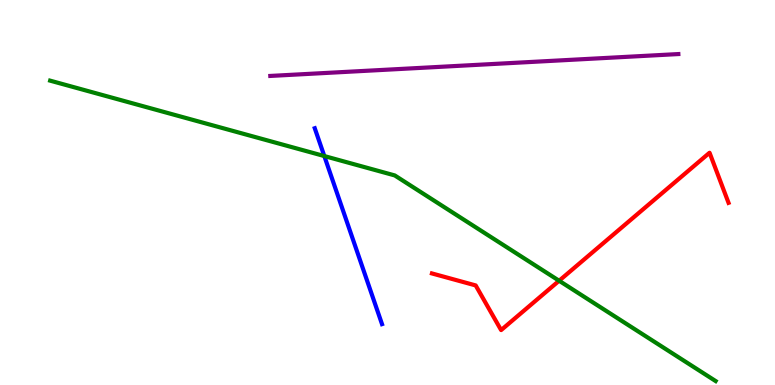[{'lines': ['blue', 'red'], 'intersections': []}, {'lines': ['green', 'red'], 'intersections': [{'x': 7.21, 'y': 2.71}]}, {'lines': ['purple', 'red'], 'intersections': []}, {'lines': ['blue', 'green'], 'intersections': [{'x': 4.18, 'y': 5.95}]}, {'lines': ['blue', 'purple'], 'intersections': []}, {'lines': ['green', 'purple'], 'intersections': []}]